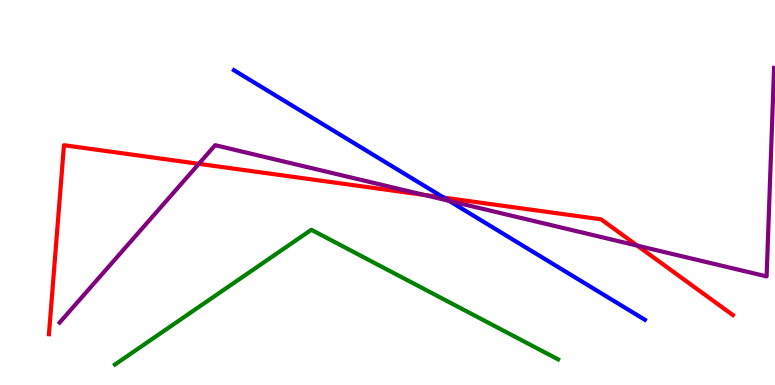[{'lines': ['blue', 'red'], 'intersections': [{'x': 5.73, 'y': 4.87}]}, {'lines': ['green', 'red'], 'intersections': []}, {'lines': ['purple', 'red'], 'intersections': [{'x': 2.57, 'y': 5.74}, {'x': 5.47, 'y': 4.94}, {'x': 8.22, 'y': 3.62}]}, {'lines': ['blue', 'green'], 'intersections': []}, {'lines': ['blue', 'purple'], 'intersections': [{'x': 5.79, 'y': 4.78}]}, {'lines': ['green', 'purple'], 'intersections': []}]